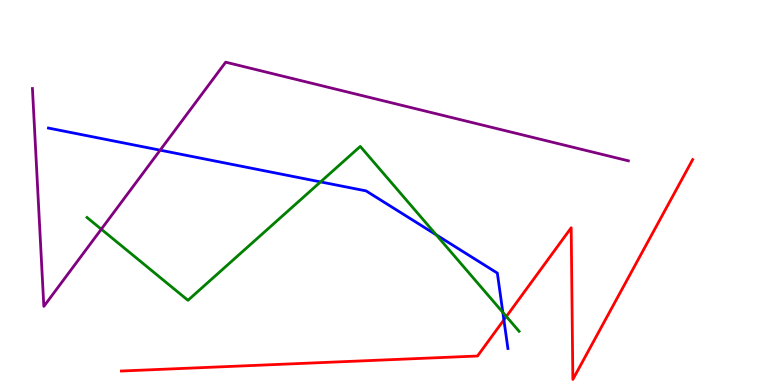[{'lines': ['blue', 'red'], 'intersections': [{'x': 6.5, 'y': 1.69}]}, {'lines': ['green', 'red'], 'intersections': [{'x': 6.53, 'y': 1.78}]}, {'lines': ['purple', 'red'], 'intersections': []}, {'lines': ['blue', 'green'], 'intersections': [{'x': 4.14, 'y': 5.28}, {'x': 5.63, 'y': 3.9}, {'x': 6.49, 'y': 1.89}]}, {'lines': ['blue', 'purple'], 'intersections': [{'x': 2.07, 'y': 6.1}]}, {'lines': ['green', 'purple'], 'intersections': [{'x': 1.31, 'y': 4.05}]}]